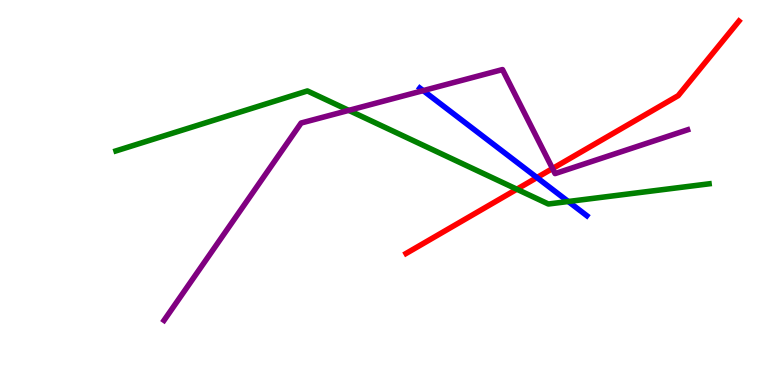[{'lines': ['blue', 'red'], 'intersections': [{'x': 6.93, 'y': 5.39}]}, {'lines': ['green', 'red'], 'intersections': [{'x': 6.67, 'y': 5.09}]}, {'lines': ['purple', 'red'], 'intersections': [{'x': 7.13, 'y': 5.62}]}, {'lines': ['blue', 'green'], 'intersections': [{'x': 7.33, 'y': 4.77}]}, {'lines': ['blue', 'purple'], 'intersections': [{'x': 5.46, 'y': 7.65}]}, {'lines': ['green', 'purple'], 'intersections': [{'x': 4.5, 'y': 7.13}]}]